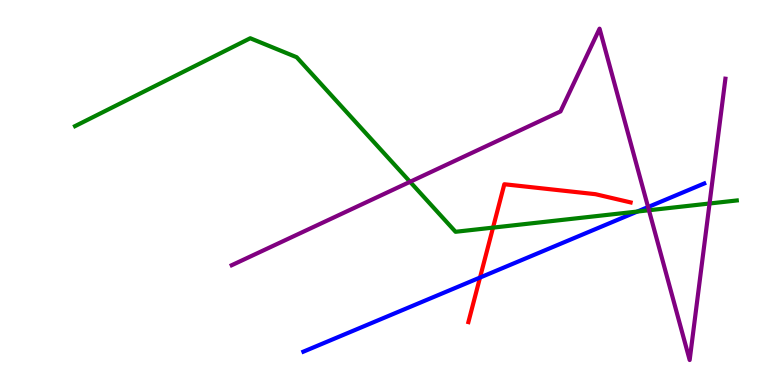[{'lines': ['blue', 'red'], 'intersections': [{'x': 6.19, 'y': 2.79}]}, {'lines': ['green', 'red'], 'intersections': [{'x': 6.36, 'y': 4.09}]}, {'lines': ['purple', 'red'], 'intersections': []}, {'lines': ['blue', 'green'], 'intersections': [{'x': 8.22, 'y': 4.51}]}, {'lines': ['blue', 'purple'], 'intersections': [{'x': 8.36, 'y': 4.62}]}, {'lines': ['green', 'purple'], 'intersections': [{'x': 5.29, 'y': 5.28}, {'x': 8.37, 'y': 4.54}, {'x': 9.16, 'y': 4.71}]}]